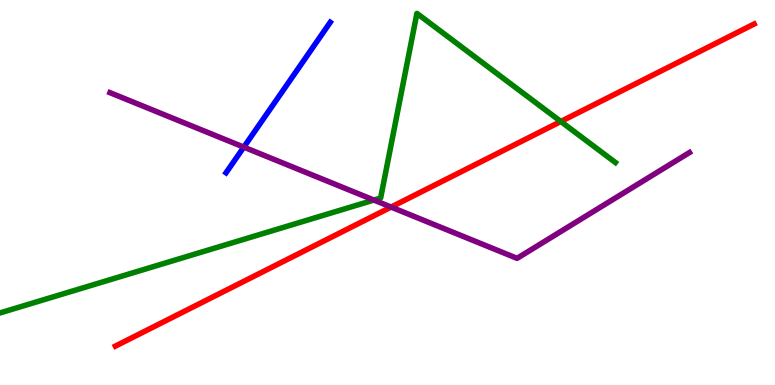[{'lines': ['blue', 'red'], 'intersections': []}, {'lines': ['green', 'red'], 'intersections': [{'x': 7.24, 'y': 6.84}]}, {'lines': ['purple', 'red'], 'intersections': [{'x': 5.05, 'y': 4.62}]}, {'lines': ['blue', 'green'], 'intersections': []}, {'lines': ['blue', 'purple'], 'intersections': [{'x': 3.15, 'y': 6.18}]}, {'lines': ['green', 'purple'], 'intersections': [{'x': 4.82, 'y': 4.8}]}]